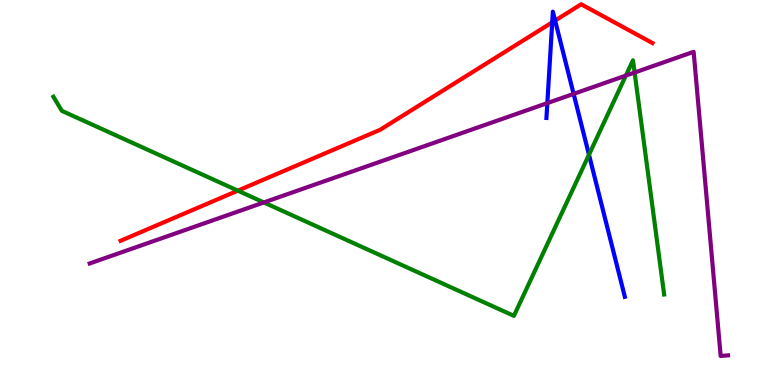[{'lines': ['blue', 'red'], 'intersections': [{'x': 7.13, 'y': 9.42}, {'x': 7.16, 'y': 9.47}]}, {'lines': ['green', 'red'], 'intersections': [{'x': 3.07, 'y': 5.05}]}, {'lines': ['purple', 'red'], 'intersections': []}, {'lines': ['blue', 'green'], 'intersections': [{'x': 7.6, 'y': 5.98}]}, {'lines': ['blue', 'purple'], 'intersections': [{'x': 7.06, 'y': 7.32}, {'x': 7.4, 'y': 7.56}]}, {'lines': ['green', 'purple'], 'intersections': [{'x': 3.4, 'y': 4.74}, {'x': 8.08, 'y': 8.04}, {'x': 8.19, 'y': 8.12}]}]